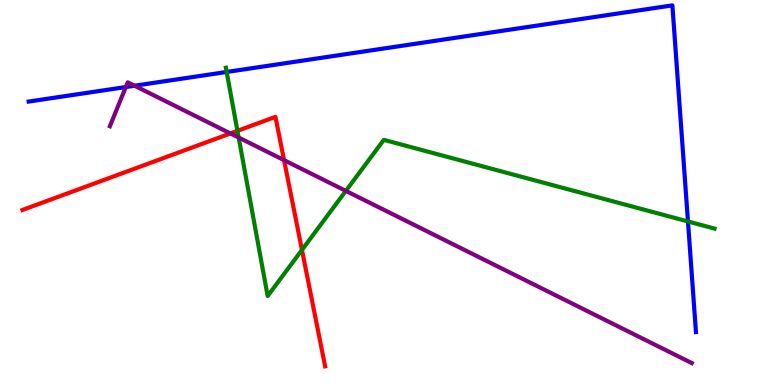[{'lines': ['blue', 'red'], 'intersections': []}, {'lines': ['green', 'red'], 'intersections': [{'x': 3.06, 'y': 6.6}, {'x': 3.9, 'y': 3.51}]}, {'lines': ['purple', 'red'], 'intersections': [{'x': 2.97, 'y': 6.53}, {'x': 3.67, 'y': 5.84}]}, {'lines': ['blue', 'green'], 'intersections': [{'x': 2.92, 'y': 8.13}, {'x': 8.88, 'y': 4.25}]}, {'lines': ['blue', 'purple'], 'intersections': [{'x': 1.62, 'y': 7.74}, {'x': 1.74, 'y': 7.77}]}, {'lines': ['green', 'purple'], 'intersections': [{'x': 3.08, 'y': 6.43}, {'x': 4.46, 'y': 5.04}]}]